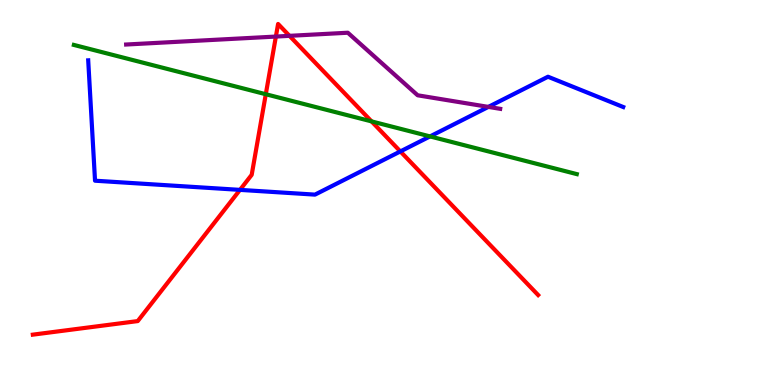[{'lines': ['blue', 'red'], 'intersections': [{'x': 3.1, 'y': 5.07}, {'x': 5.17, 'y': 6.07}]}, {'lines': ['green', 'red'], 'intersections': [{'x': 3.43, 'y': 7.55}, {'x': 4.79, 'y': 6.85}]}, {'lines': ['purple', 'red'], 'intersections': [{'x': 3.56, 'y': 9.05}, {'x': 3.74, 'y': 9.07}]}, {'lines': ['blue', 'green'], 'intersections': [{'x': 5.55, 'y': 6.46}]}, {'lines': ['blue', 'purple'], 'intersections': [{'x': 6.3, 'y': 7.22}]}, {'lines': ['green', 'purple'], 'intersections': []}]